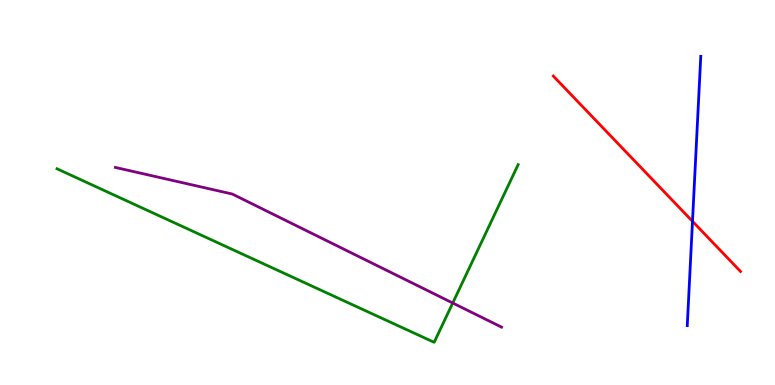[{'lines': ['blue', 'red'], 'intersections': [{'x': 8.94, 'y': 4.25}]}, {'lines': ['green', 'red'], 'intersections': []}, {'lines': ['purple', 'red'], 'intersections': []}, {'lines': ['blue', 'green'], 'intersections': []}, {'lines': ['blue', 'purple'], 'intersections': []}, {'lines': ['green', 'purple'], 'intersections': [{'x': 5.84, 'y': 2.13}]}]